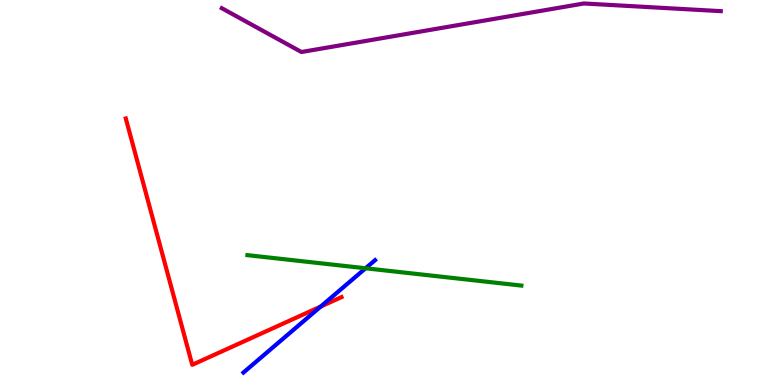[{'lines': ['blue', 'red'], 'intersections': [{'x': 4.14, 'y': 2.04}]}, {'lines': ['green', 'red'], 'intersections': []}, {'lines': ['purple', 'red'], 'intersections': []}, {'lines': ['blue', 'green'], 'intersections': [{'x': 4.72, 'y': 3.03}]}, {'lines': ['blue', 'purple'], 'intersections': []}, {'lines': ['green', 'purple'], 'intersections': []}]